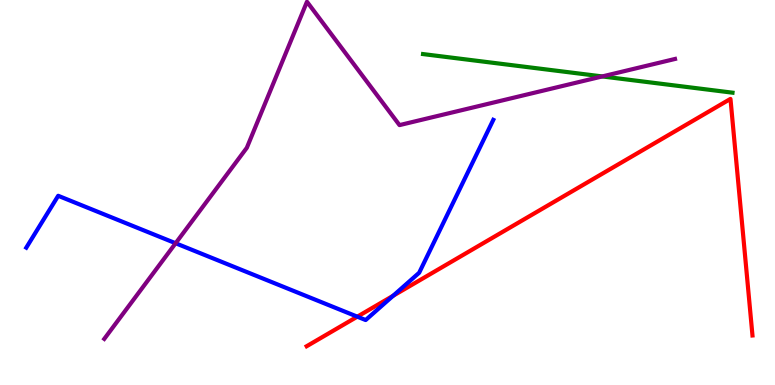[{'lines': ['blue', 'red'], 'intersections': [{'x': 4.61, 'y': 1.77}, {'x': 5.07, 'y': 2.32}]}, {'lines': ['green', 'red'], 'intersections': []}, {'lines': ['purple', 'red'], 'intersections': []}, {'lines': ['blue', 'green'], 'intersections': []}, {'lines': ['blue', 'purple'], 'intersections': [{'x': 2.27, 'y': 3.68}]}, {'lines': ['green', 'purple'], 'intersections': [{'x': 7.77, 'y': 8.01}]}]